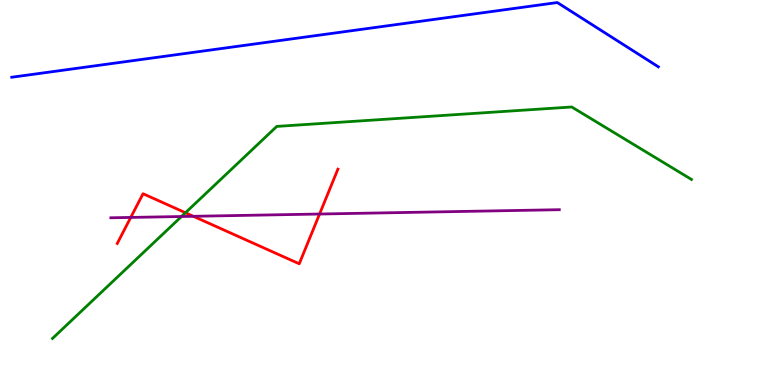[{'lines': ['blue', 'red'], 'intersections': []}, {'lines': ['green', 'red'], 'intersections': [{'x': 2.39, 'y': 4.47}]}, {'lines': ['purple', 'red'], 'intersections': [{'x': 1.69, 'y': 4.35}, {'x': 2.5, 'y': 4.38}, {'x': 4.12, 'y': 4.44}]}, {'lines': ['blue', 'green'], 'intersections': []}, {'lines': ['blue', 'purple'], 'intersections': []}, {'lines': ['green', 'purple'], 'intersections': [{'x': 2.34, 'y': 4.38}]}]